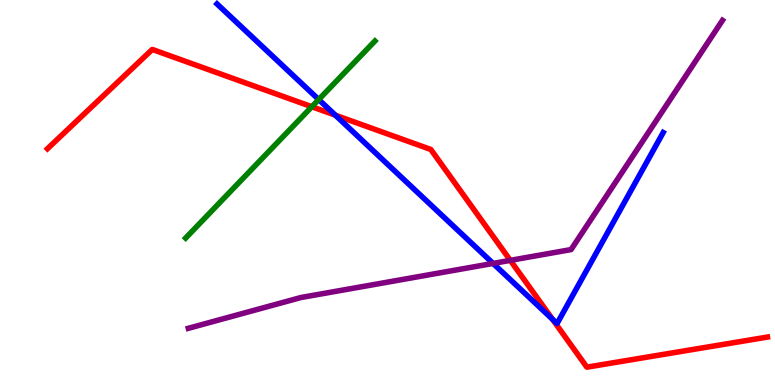[{'lines': ['blue', 'red'], 'intersections': [{'x': 4.33, 'y': 7.01}, {'x': 7.13, 'y': 1.71}]}, {'lines': ['green', 'red'], 'intersections': [{'x': 4.02, 'y': 7.23}]}, {'lines': ['purple', 'red'], 'intersections': [{'x': 6.58, 'y': 3.24}]}, {'lines': ['blue', 'green'], 'intersections': [{'x': 4.11, 'y': 7.41}]}, {'lines': ['blue', 'purple'], 'intersections': [{'x': 6.36, 'y': 3.16}]}, {'lines': ['green', 'purple'], 'intersections': []}]